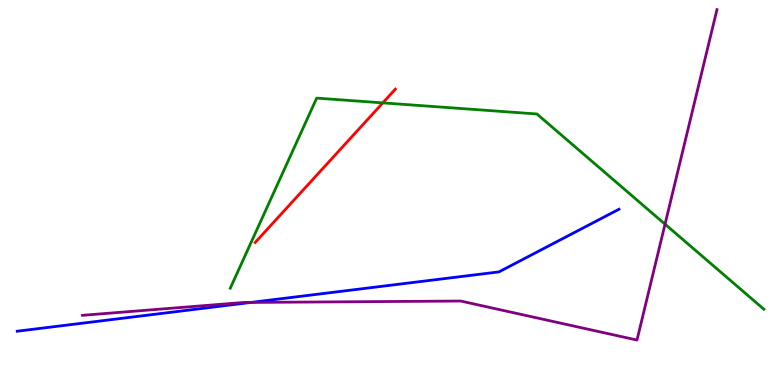[{'lines': ['blue', 'red'], 'intersections': []}, {'lines': ['green', 'red'], 'intersections': [{'x': 4.94, 'y': 7.33}]}, {'lines': ['purple', 'red'], 'intersections': []}, {'lines': ['blue', 'green'], 'intersections': []}, {'lines': ['blue', 'purple'], 'intersections': [{'x': 3.24, 'y': 2.14}]}, {'lines': ['green', 'purple'], 'intersections': [{'x': 8.58, 'y': 4.18}]}]